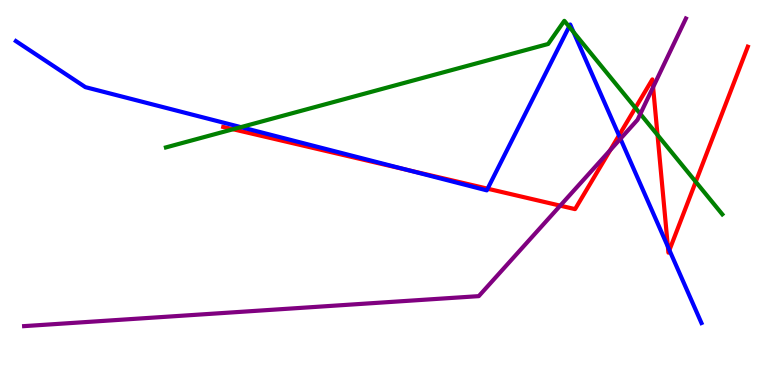[{'lines': ['blue', 'red'], 'intersections': [{'x': 5.26, 'y': 5.58}, {'x': 6.29, 'y': 5.1}, {'x': 7.99, 'y': 6.48}, {'x': 8.62, 'y': 3.59}, {'x': 8.64, 'y': 3.5}]}, {'lines': ['green', 'red'], 'intersections': [{'x': 3.01, 'y': 6.64}, {'x': 8.2, 'y': 7.2}, {'x': 8.48, 'y': 6.49}, {'x': 8.98, 'y': 5.28}]}, {'lines': ['purple', 'red'], 'intersections': [{'x': 7.23, 'y': 4.66}, {'x': 7.87, 'y': 6.1}, {'x': 8.43, 'y': 7.74}]}, {'lines': ['blue', 'green'], 'intersections': [{'x': 3.11, 'y': 6.7}, {'x': 7.34, 'y': 9.31}, {'x': 7.4, 'y': 9.17}]}, {'lines': ['blue', 'purple'], 'intersections': [{'x': 8.01, 'y': 6.4}]}, {'lines': ['green', 'purple'], 'intersections': [{'x': 8.26, 'y': 7.04}]}]